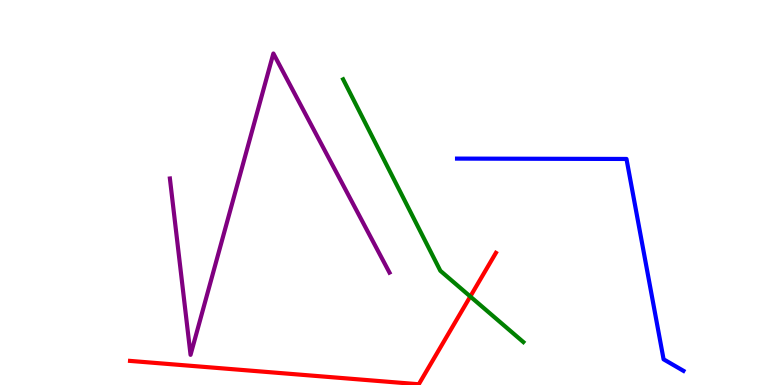[{'lines': ['blue', 'red'], 'intersections': []}, {'lines': ['green', 'red'], 'intersections': [{'x': 6.07, 'y': 2.3}]}, {'lines': ['purple', 'red'], 'intersections': []}, {'lines': ['blue', 'green'], 'intersections': []}, {'lines': ['blue', 'purple'], 'intersections': []}, {'lines': ['green', 'purple'], 'intersections': []}]